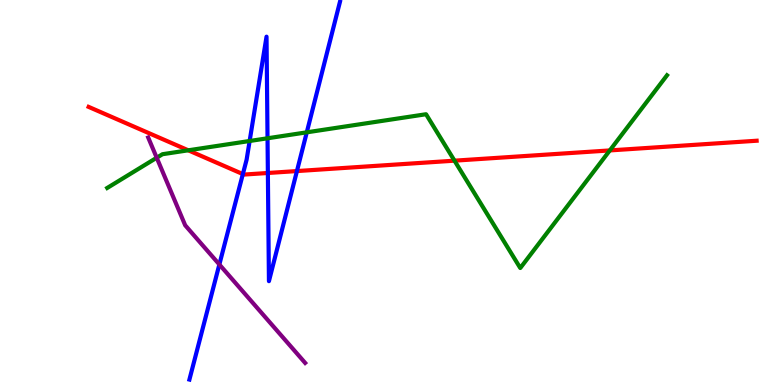[{'lines': ['blue', 'red'], 'intersections': [{'x': 3.13, 'y': 5.48}, {'x': 3.46, 'y': 5.51}, {'x': 3.83, 'y': 5.56}]}, {'lines': ['green', 'red'], 'intersections': [{'x': 2.43, 'y': 6.1}, {'x': 5.86, 'y': 5.83}, {'x': 7.87, 'y': 6.09}]}, {'lines': ['purple', 'red'], 'intersections': []}, {'lines': ['blue', 'green'], 'intersections': [{'x': 3.22, 'y': 6.34}, {'x': 3.45, 'y': 6.41}, {'x': 3.96, 'y': 6.56}]}, {'lines': ['blue', 'purple'], 'intersections': [{'x': 2.83, 'y': 3.13}]}, {'lines': ['green', 'purple'], 'intersections': [{'x': 2.02, 'y': 5.9}]}]